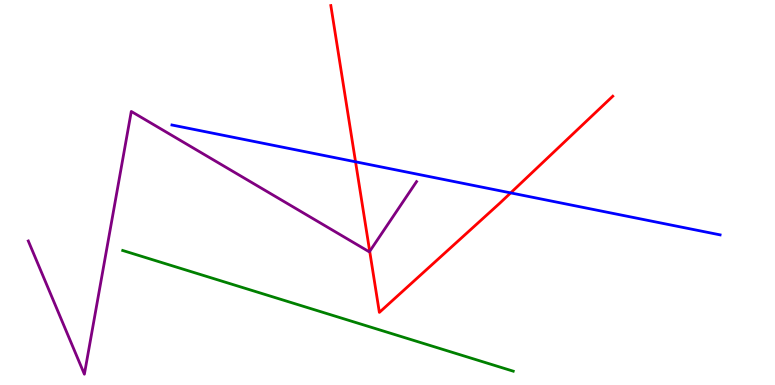[{'lines': ['blue', 'red'], 'intersections': [{'x': 4.59, 'y': 5.8}, {'x': 6.59, 'y': 4.99}]}, {'lines': ['green', 'red'], 'intersections': []}, {'lines': ['purple', 'red'], 'intersections': [{'x': 4.77, 'y': 3.47}]}, {'lines': ['blue', 'green'], 'intersections': []}, {'lines': ['blue', 'purple'], 'intersections': []}, {'lines': ['green', 'purple'], 'intersections': []}]